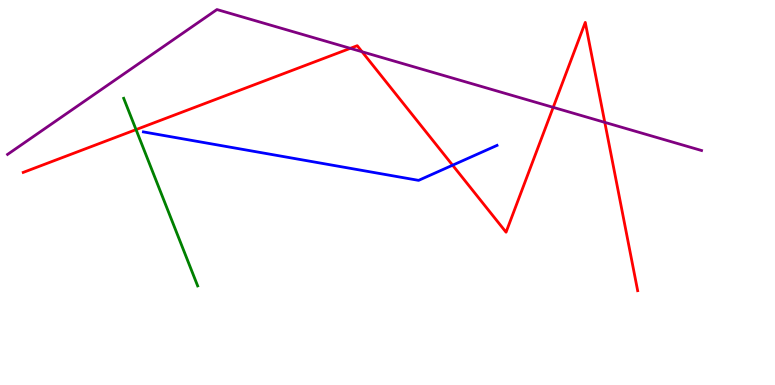[{'lines': ['blue', 'red'], 'intersections': [{'x': 5.84, 'y': 5.71}]}, {'lines': ['green', 'red'], 'intersections': [{'x': 1.76, 'y': 6.63}]}, {'lines': ['purple', 'red'], 'intersections': [{'x': 4.52, 'y': 8.74}, {'x': 4.67, 'y': 8.66}, {'x': 7.14, 'y': 7.21}, {'x': 7.8, 'y': 6.82}]}, {'lines': ['blue', 'green'], 'intersections': []}, {'lines': ['blue', 'purple'], 'intersections': []}, {'lines': ['green', 'purple'], 'intersections': []}]